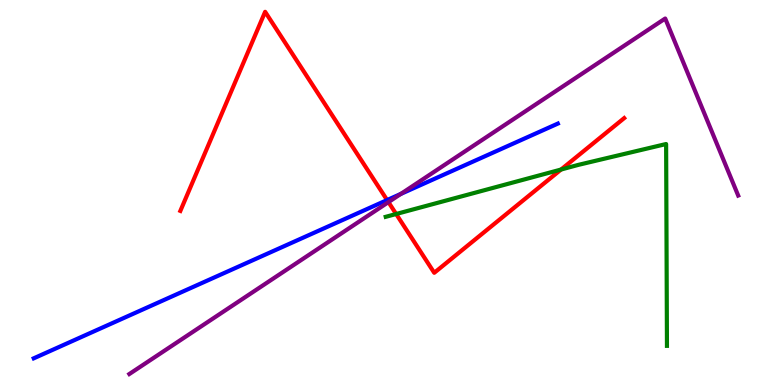[{'lines': ['blue', 'red'], 'intersections': [{'x': 4.99, 'y': 4.8}]}, {'lines': ['green', 'red'], 'intersections': [{'x': 5.11, 'y': 4.44}, {'x': 7.24, 'y': 5.6}]}, {'lines': ['purple', 'red'], 'intersections': [{'x': 5.01, 'y': 4.75}]}, {'lines': ['blue', 'green'], 'intersections': []}, {'lines': ['blue', 'purple'], 'intersections': [{'x': 5.17, 'y': 4.96}]}, {'lines': ['green', 'purple'], 'intersections': []}]